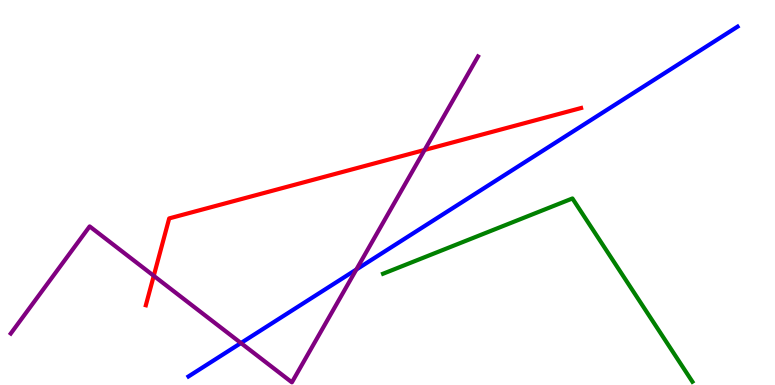[{'lines': ['blue', 'red'], 'intersections': []}, {'lines': ['green', 'red'], 'intersections': []}, {'lines': ['purple', 'red'], 'intersections': [{'x': 1.98, 'y': 2.84}, {'x': 5.48, 'y': 6.11}]}, {'lines': ['blue', 'green'], 'intersections': []}, {'lines': ['blue', 'purple'], 'intersections': [{'x': 3.11, 'y': 1.09}, {'x': 4.6, 'y': 3.0}]}, {'lines': ['green', 'purple'], 'intersections': []}]